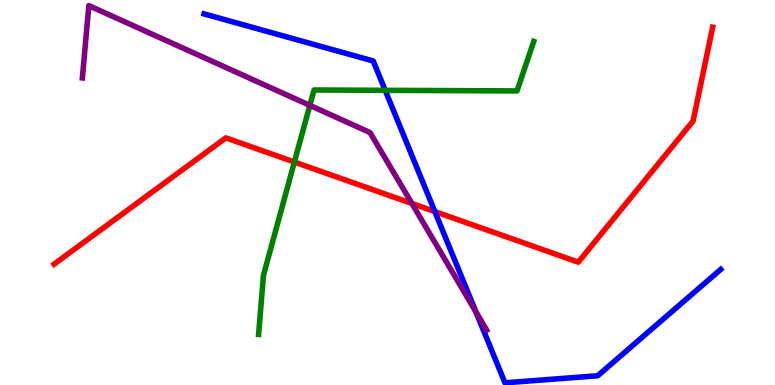[{'lines': ['blue', 'red'], 'intersections': [{'x': 5.61, 'y': 4.5}]}, {'lines': ['green', 'red'], 'intersections': [{'x': 3.8, 'y': 5.79}]}, {'lines': ['purple', 'red'], 'intersections': [{'x': 5.31, 'y': 4.71}]}, {'lines': ['blue', 'green'], 'intersections': [{'x': 4.97, 'y': 7.65}]}, {'lines': ['blue', 'purple'], 'intersections': [{'x': 6.14, 'y': 1.9}]}, {'lines': ['green', 'purple'], 'intersections': [{'x': 4.0, 'y': 7.26}]}]